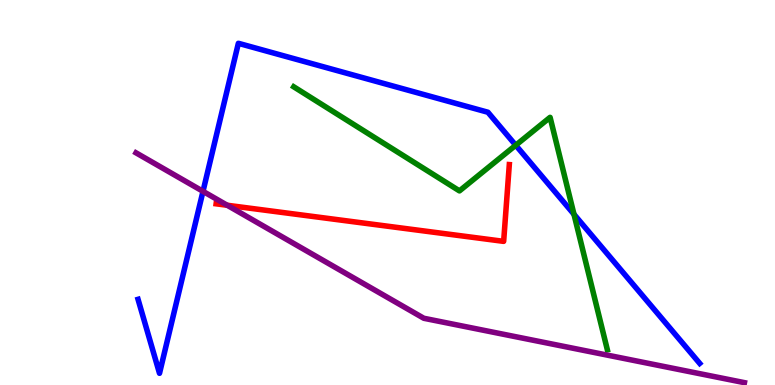[{'lines': ['blue', 'red'], 'intersections': []}, {'lines': ['green', 'red'], 'intersections': []}, {'lines': ['purple', 'red'], 'intersections': [{'x': 2.93, 'y': 4.67}]}, {'lines': ['blue', 'green'], 'intersections': [{'x': 6.65, 'y': 6.23}, {'x': 7.41, 'y': 4.43}]}, {'lines': ['blue', 'purple'], 'intersections': [{'x': 2.62, 'y': 5.03}]}, {'lines': ['green', 'purple'], 'intersections': []}]